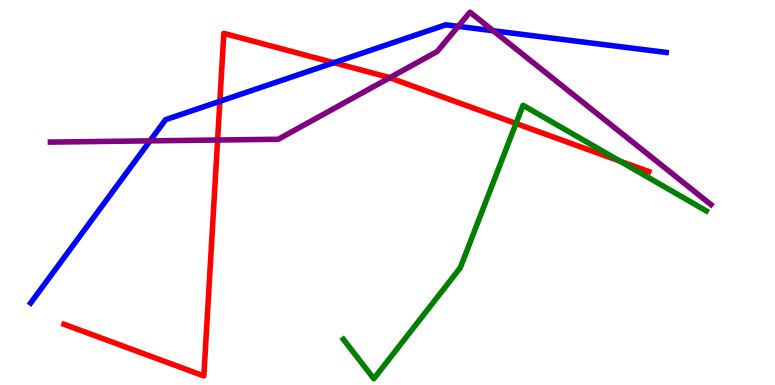[{'lines': ['blue', 'red'], 'intersections': [{'x': 2.84, 'y': 7.37}, {'x': 4.31, 'y': 8.37}]}, {'lines': ['green', 'red'], 'intersections': [{'x': 6.66, 'y': 6.79}, {'x': 8.0, 'y': 5.82}]}, {'lines': ['purple', 'red'], 'intersections': [{'x': 2.81, 'y': 6.36}, {'x': 5.03, 'y': 7.98}]}, {'lines': ['blue', 'green'], 'intersections': []}, {'lines': ['blue', 'purple'], 'intersections': [{'x': 1.94, 'y': 6.34}, {'x': 5.91, 'y': 9.32}, {'x': 6.36, 'y': 9.2}]}, {'lines': ['green', 'purple'], 'intersections': []}]